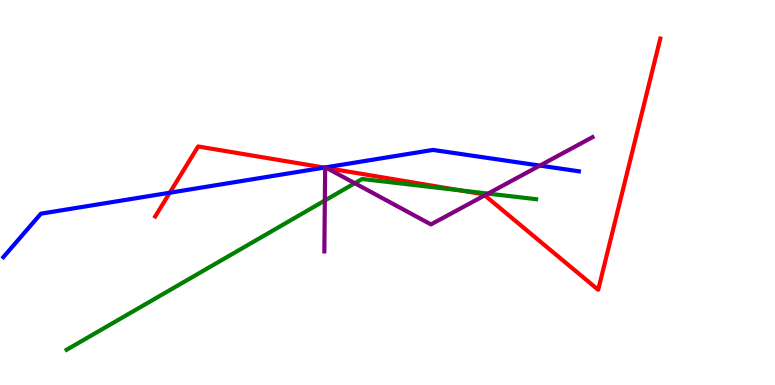[{'lines': ['blue', 'red'], 'intersections': [{'x': 2.19, 'y': 4.99}, {'x': 4.18, 'y': 5.65}]}, {'lines': ['green', 'red'], 'intersections': [{'x': 5.93, 'y': 5.06}]}, {'lines': ['purple', 'red'], 'intersections': [{'x': 4.2, 'y': 5.64}, {'x': 4.21, 'y': 5.64}, {'x': 6.25, 'y': 4.93}]}, {'lines': ['blue', 'green'], 'intersections': []}, {'lines': ['blue', 'purple'], 'intersections': [{'x': 4.2, 'y': 5.65}, {'x': 4.2, 'y': 5.65}, {'x': 6.97, 'y': 5.7}]}, {'lines': ['green', 'purple'], 'intersections': [{'x': 4.19, 'y': 4.79}, {'x': 4.58, 'y': 5.24}, {'x': 6.3, 'y': 4.97}]}]